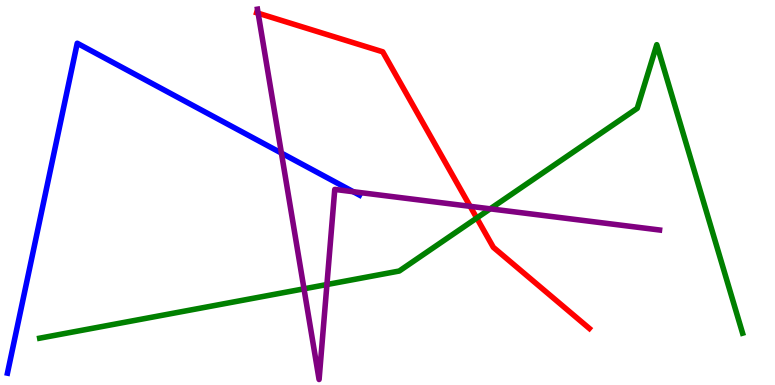[{'lines': ['blue', 'red'], 'intersections': []}, {'lines': ['green', 'red'], 'intersections': [{'x': 6.15, 'y': 4.34}]}, {'lines': ['purple', 'red'], 'intersections': [{'x': 3.33, 'y': 9.66}, {'x': 6.07, 'y': 4.64}]}, {'lines': ['blue', 'green'], 'intersections': []}, {'lines': ['blue', 'purple'], 'intersections': [{'x': 3.63, 'y': 6.02}, {'x': 4.56, 'y': 5.02}]}, {'lines': ['green', 'purple'], 'intersections': [{'x': 3.92, 'y': 2.5}, {'x': 4.22, 'y': 2.61}, {'x': 6.33, 'y': 4.58}]}]